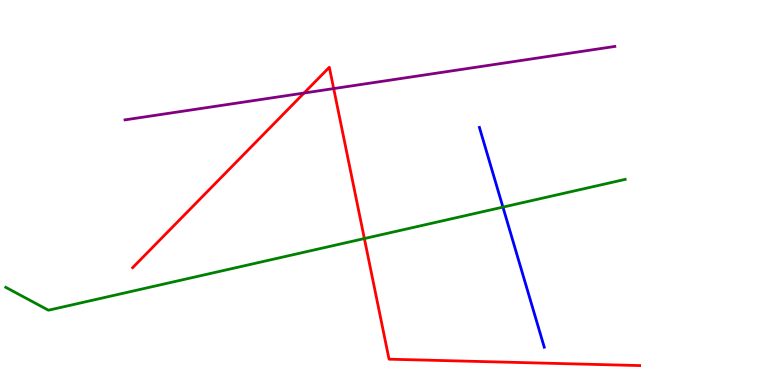[{'lines': ['blue', 'red'], 'intersections': []}, {'lines': ['green', 'red'], 'intersections': [{'x': 4.7, 'y': 3.8}]}, {'lines': ['purple', 'red'], 'intersections': [{'x': 3.92, 'y': 7.58}, {'x': 4.31, 'y': 7.7}]}, {'lines': ['blue', 'green'], 'intersections': [{'x': 6.49, 'y': 4.62}]}, {'lines': ['blue', 'purple'], 'intersections': []}, {'lines': ['green', 'purple'], 'intersections': []}]